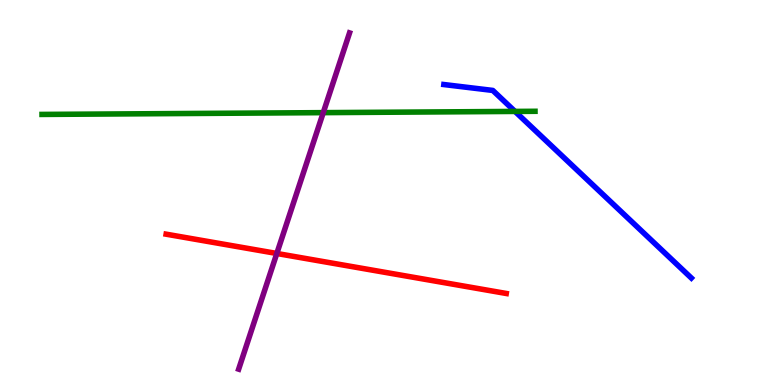[{'lines': ['blue', 'red'], 'intersections': []}, {'lines': ['green', 'red'], 'intersections': []}, {'lines': ['purple', 'red'], 'intersections': [{'x': 3.57, 'y': 3.42}]}, {'lines': ['blue', 'green'], 'intersections': [{'x': 6.65, 'y': 7.11}]}, {'lines': ['blue', 'purple'], 'intersections': []}, {'lines': ['green', 'purple'], 'intersections': [{'x': 4.17, 'y': 7.07}]}]